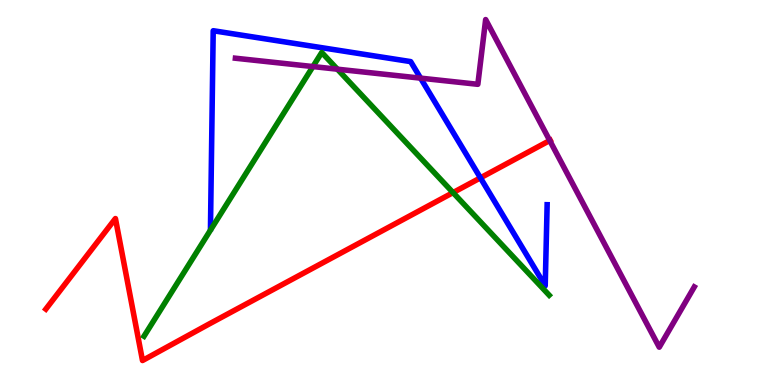[{'lines': ['blue', 'red'], 'intersections': [{'x': 6.2, 'y': 5.38}]}, {'lines': ['green', 'red'], 'intersections': [{'x': 5.85, 'y': 5.0}]}, {'lines': ['purple', 'red'], 'intersections': [{'x': 7.09, 'y': 6.35}]}, {'lines': ['blue', 'green'], 'intersections': []}, {'lines': ['blue', 'purple'], 'intersections': [{'x': 5.43, 'y': 7.97}]}, {'lines': ['green', 'purple'], 'intersections': [{'x': 4.04, 'y': 8.27}, {'x': 4.35, 'y': 8.2}]}]